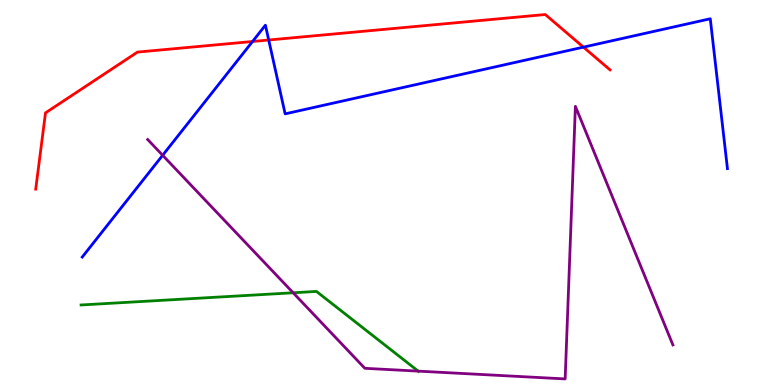[{'lines': ['blue', 'red'], 'intersections': [{'x': 3.26, 'y': 8.92}, {'x': 3.47, 'y': 8.96}, {'x': 7.53, 'y': 8.78}]}, {'lines': ['green', 'red'], 'intersections': []}, {'lines': ['purple', 'red'], 'intersections': []}, {'lines': ['blue', 'green'], 'intersections': []}, {'lines': ['blue', 'purple'], 'intersections': [{'x': 2.1, 'y': 5.97}]}, {'lines': ['green', 'purple'], 'intersections': [{'x': 3.78, 'y': 2.4}, {'x': 5.4, 'y': 0.36}]}]